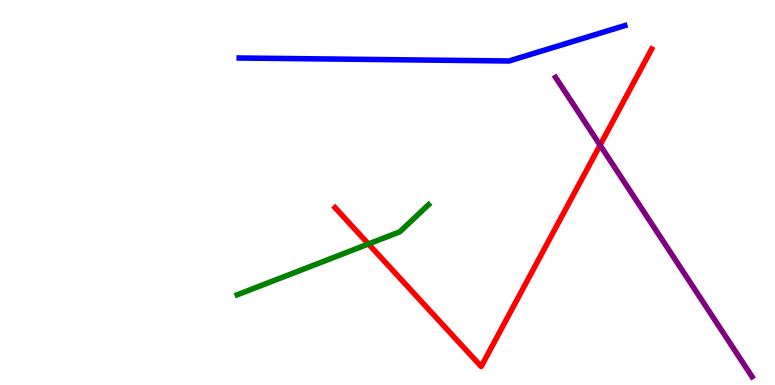[{'lines': ['blue', 'red'], 'intersections': []}, {'lines': ['green', 'red'], 'intersections': [{'x': 4.75, 'y': 3.66}]}, {'lines': ['purple', 'red'], 'intersections': [{'x': 7.74, 'y': 6.23}]}, {'lines': ['blue', 'green'], 'intersections': []}, {'lines': ['blue', 'purple'], 'intersections': []}, {'lines': ['green', 'purple'], 'intersections': []}]